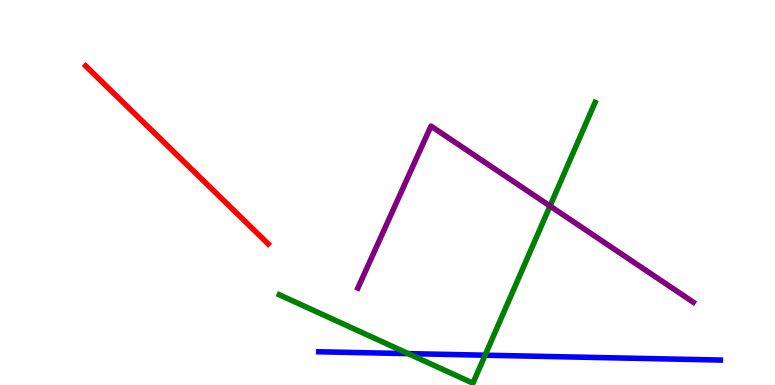[{'lines': ['blue', 'red'], 'intersections': []}, {'lines': ['green', 'red'], 'intersections': []}, {'lines': ['purple', 'red'], 'intersections': []}, {'lines': ['blue', 'green'], 'intersections': [{'x': 5.27, 'y': 0.815}, {'x': 6.26, 'y': 0.774}]}, {'lines': ['blue', 'purple'], 'intersections': []}, {'lines': ['green', 'purple'], 'intersections': [{'x': 7.1, 'y': 4.65}]}]